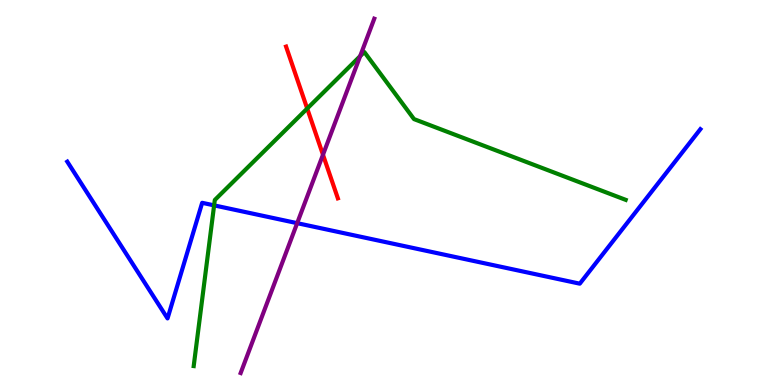[{'lines': ['blue', 'red'], 'intersections': []}, {'lines': ['green', 'red'], 'intersections': [{'x': 3.96, 'y': 7.18}]}, {'lines': ['purple', 'red'], 'intersections': [{'x': 4.17, 'y': 5.98}]}, {'lines': ['blue', 'green'], 'intersections': [{'x': 2.76, 'y': 4.67}]}, {'lines': ['blue', 'purple'], 'intersections': [{'x': 3.83, 'y': 4.2}]}, {'lines': ['green', 'purple'], 'intersections': [{'x': 4.65, 'y': 8.54}]}]